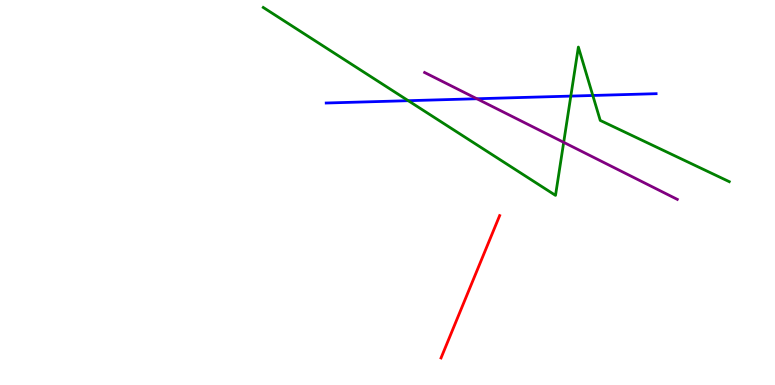[{'lines': ['blue', 'red'], 'intersections': []}, {'lines': ['green', 'red'], 'intersections': []}, {'lines': ['purple', 'red'], 'intersections': []}, {'lines': ['blue', 'green'], 'intersections': [{'x': 5.27, 'y': 7.38}, {'x': 7.37, 'y': 7.5}, {'x': 7.65, 'y': 7.52}]}, {'lines': ['blue', 'purple'], 'intersections': [{'x': 6.15, 'y': 7.43}]}, {'lines': ['green', 'purple'], 'intersections': [{'x': 7.27, 'y': 6.3}]}]